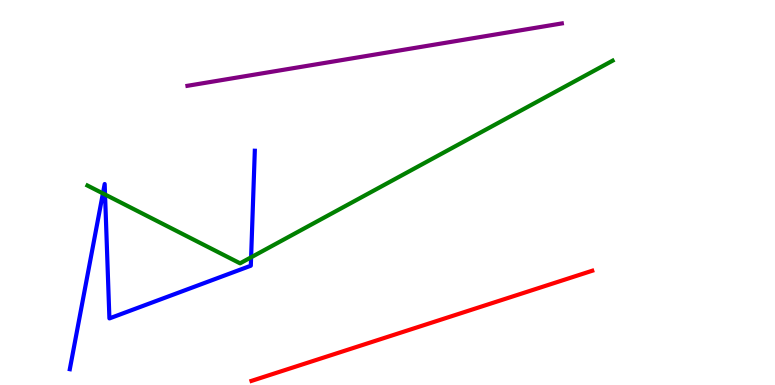[{'lines': ['blue', 'red'], 'intersections': []}, {'lines': ['green', 'red'], 'intersections': []}, {'lines': ['purple', 'red'], 'intersections': []}, {'lines': ['blue', 'green'], 'intersections': [{'x': 1.33, 'y': 4.98}, {'x': 1.36, 'y': 4.95}, {'x': 3.24, 'y': 3.32}]}, {'lines': ['blue', 'purple'], 'intersections': []}, {'lines': ['green', 'purple'], 'intersections': []}]